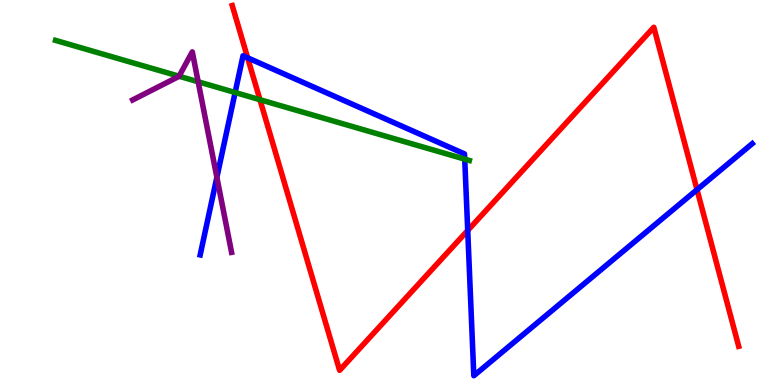[{'lines': ['blue', 'red'], 'intersections': [{'x': 3.2, 'y': 8.5}, {'x': 6.04, 'y': 4.01}, {'x': 8.99, 'y': 5.07}]}, {'lines': ['green', 'red'], 'intersections': [{'x': 3.35, 'y': 7.41}]}, {'lines': ['purple', 'red'], 'intersections': []}, {'lines': ['blue', 'green'], 'intersections': [{'x': 3.03, 'y': 7.6}, {'x': 6.0, 'y': 5.87}]}, {'lines': ['blue', 'purple'], 'intersections': [{'x': 2.8, 'y': 5.39}]}, {'lines': ['green', 'purple'], 'intersections': [{'x': 2.31, 'y': 8.02}, {'x': 2.56, 'y': 7.88}]}]